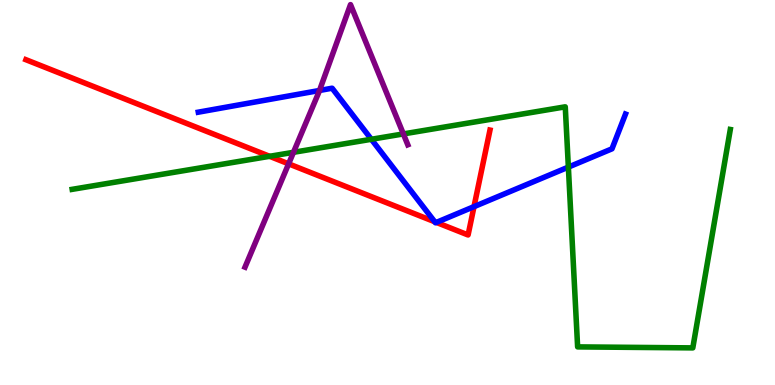[{'lines': ['blue', 'red'], 'intersections': [{'x': 5.61, 'y': 4.24}, {'x': 5.63, 'y': 4.22}, {'x': 6.12, 'y': 4.63}]}, {'lines': ['green', 'red'], 'intersections': [{'x': 3.48, 'y': 5.94}]}, {'lines': ['purple', 'red'], 'intersections': [{'x': 3.72, 'y': 5.74}]}, {'lines': ['blue', 'green'], 'intersections': [{'x': 4.79, 'y': 6.38}, {'x': 7.33, 'y': 5.66}]}, {'lines': ['blue', 'purple'], 'intersections': [{'x': 4.12, 'y': 7.65}]}, {'lines': ['green', 'purple'], 'intersections': [{'x': 3.79, 'y': 6.04}, {'x': 5.2, 'y': 6.52}]}]